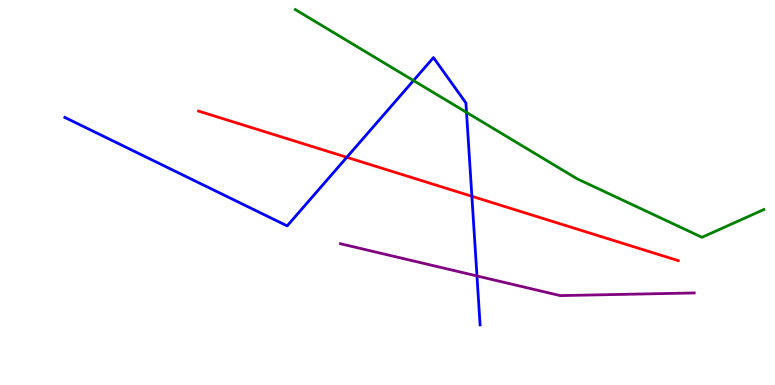[{'lines': ['blue', 'red'], 'intersections': [{'x': 4.47, 'y': 5.91}, {'x': 6.09, 'y': 4.9}]}, {'lines': ['green', 'red'], 'intersections': []}, {'lines': ['purple', 'red'], 'intersections': []}, {'lines': ['blue', 'green'], 'intersections': [{'x': 5.34, 'y': 7.91}, {'x': 6.02, 'y': 7.08}]}, {'lines': ['blue', 'purple'], 'intersections': [{'x': 6.15, 'y': 2.83}]}, {'lines': ['green', 'purple'], 'intersections': []}]